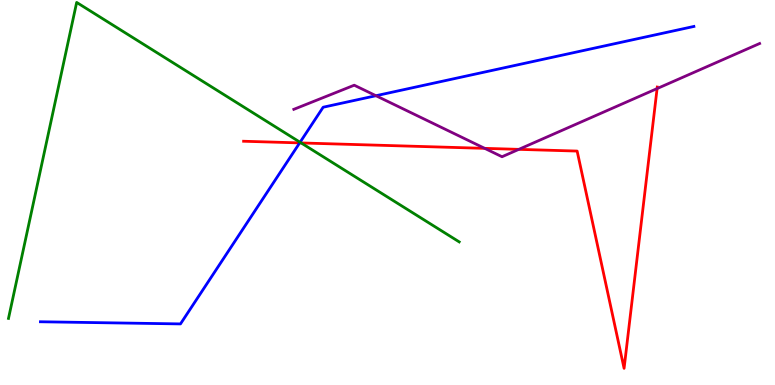[{'lines': ['blue', 'red'], 'intersections': [{'x': 3.87, 'y': 6.29}]}, {'lines': ['green', 'red'], 'intersections': [{'x': 3.89, 'y': 6.29}]}, {'lines': ['purple', 'red'], 'intersections': [{'x': 6.25, 'y': 6.15}, {'x': 6.69, 'y': 6.12}, {'x': 8.48, 'y': 7.7}]}, {'lines': ['blue', 'green'], 'intersections': [{'x': 3.87, 'y': 6.3}]}, {'lines': ['blue', 'purple'], 'intersections': [{'x': 4.85, 'y': 7.51}]}, {'lines': ['green', 'purple'], 'intersections': []}]